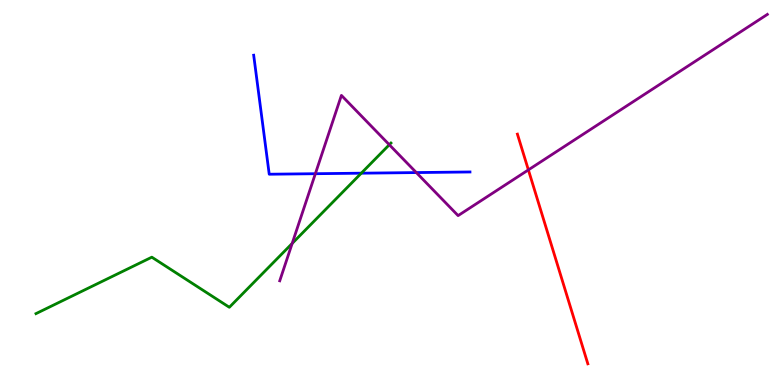[{'lines': ['blue', 'red'], 'intersections': []}, {'lines': ['green', 'red'], 'intersections': []}, {'lines': ['purple', 'red'], 'intersections': [{'x': 6.82, 'y': 5.59}]}, {'lines': ['blue', 'green'], 'intersections': [{'x': 4.66, 'y': 5.5}]}, {'lines': ['blue', 'purple'], 'intersections': [{'x': 4.07, 'y': 5.49}, {'x': 5.37, 'y': 5.52}]}, {'lines': ['green', 'purple'], 'intersections': [{'x': 3.77, 'y': 3.68}, {'x': 5.02, 'y': 6.24}]}]